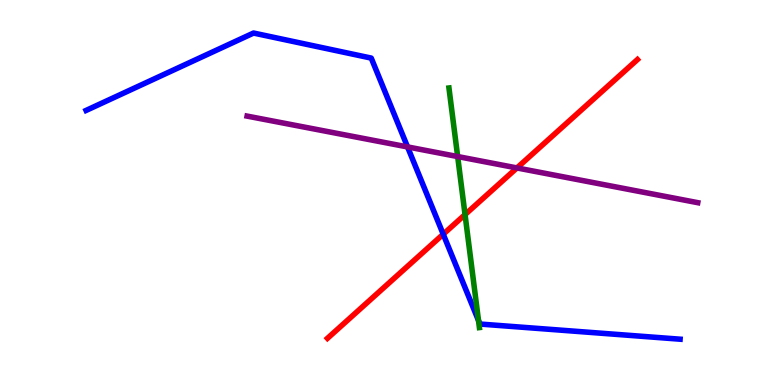[{'lines': ['blue', 'red'], 'intersections': [{'x': 5.72, 'y': 3.92}]}, {'lines': ['green', 'red'], 'intersections': [{'x': 6.0, 'y': 4.43}]}, {'lines': ['purple', 'red'], 'intersections': [{'x': 6.67, 'y': 5.64}]}, {'lines': ['blue', 'green'], 'intersections': [{'x': 6.17, 'y': 1.67}]}, {'lines': ['blue', 'purple'], 'intersections': [{'x': 5.26, 'y': 6.18}]}, {'lines': ['green', 'purple'], 'intersections': [{'x': 5.91, 'y': 5.93}]}]